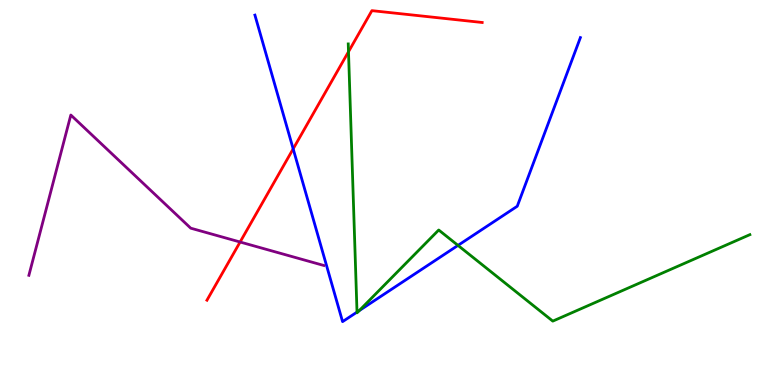[{'lines': ['blue', 'red'], 'intersections': [{'x': 3.78, 'y': 6.13}]}, {'lines': ['green', 'red'], 'intersections': [{'x': 4.5, 'y': 8.66}]}, {'lines': ['purple', 'red'], 'intersections': [{'x': 3.1, 'y': 3.71}]}, {'lines': ['blue', 'green'], 'intersections': [{'x': 4.61, 'y': 1.89}, {'x': 4.63, 'y': 1.93}, {'x': 5.91, 'y': 3.63}]}, {'lines': ['blue', 'purple'], 'intersections': []}, {'lines': ['green', 'purple'], 'intersections': []}]